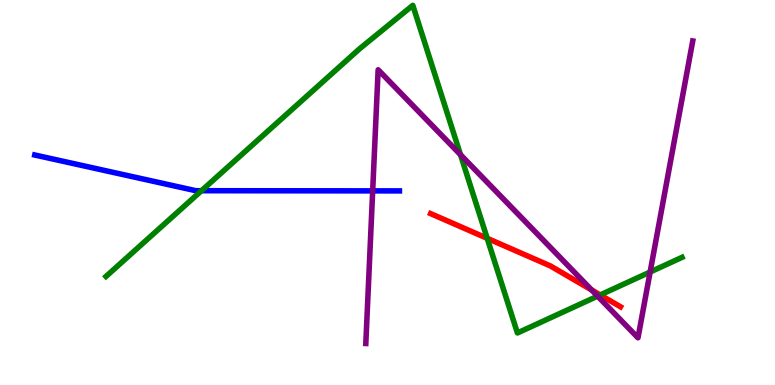[{'lines': ['blue', 'red'], 'intersections': []}, {'lines': ['green', 'red'], 'intersections': [{'x': 6.29, 'y': 3.81}, {'x': 7.74, 'y': 2.34}]}, {'lines': ['purple', 'red'], 'intersections': [{'x': 7.63, 'y': 2.47}]}, {'lines': ['blue', 'green'], 'intersections': [{'x': 2.6, 'y': 5.05}]}, {'lines': ['blue', 'purple'], 'intersections': [{'x': 4.81, 'y': 5.04}]}, {'lines': ['green', 'purple'], 'intersections': [{'x': 5.94, 'y': 5.98}, {'x': 7.71, 'y': 2.31}, {'x': 8.39, 'y': 2.93}]}]